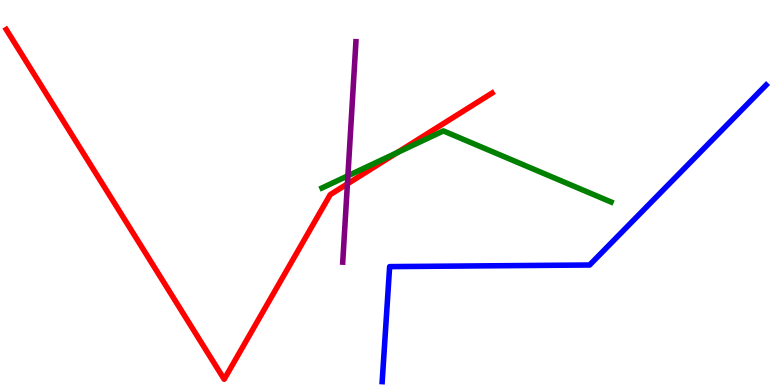[{'lines': ['blue', 'red'], 'intersections': []}, {'lines': ['green', 'red'], 'intersections': [{'x': 5.12, 'y': 6.03}]}, {'lines': ['purple', 'red'], 'intersections': [{'x': 4.48, 'y': 5.22}]}, {'lines': ['blue', 'green'], 'intersections': []}, {'lines': ['blue', 'purple'], 'intersections': []}, {'lines': ['green', 'purple'], 'intersections': [{'x': 4.49, 'y': 5.43}]}]